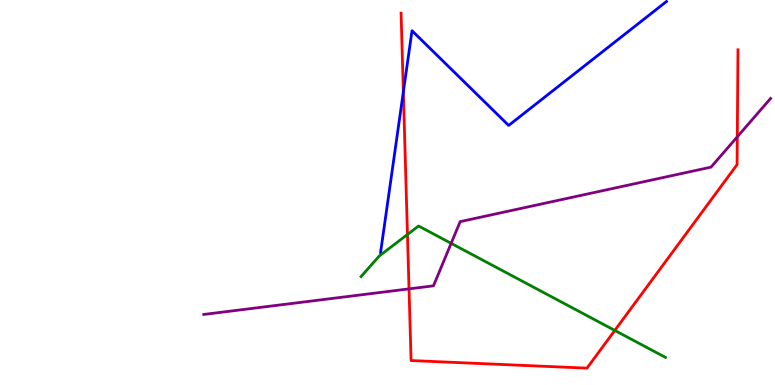[{'lines': ['blue', 'red'], 'intersections': [{'x': 5.2, 'y': 7.61}]}, {'lines': ['green', 'red'], 'intersections': [{'x': 5.26, 'y': 3.91}, {'x': 7.93, 'y': 1.42}]}, {'lines': ['purple', 'red'], 'intersections': [{'x': 5.28, 'y': 2.5}, {'x': 9.51, 'y': 6.45}]}, {'lines': ['blue', 'green'], 'intersections': []}, {'lines': ['blue', 'purple'], 'intersections': []}, {'lines': ['green', 'purple'], 'intersections': [{'x': 5.82, 'y': 3.68}]}]